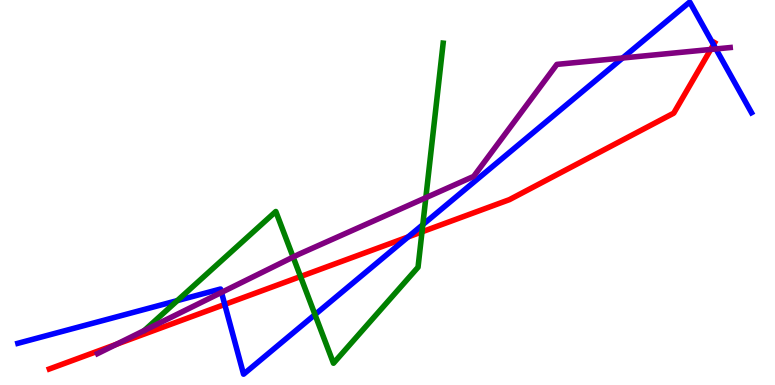[{'lines': ['blue', 'red'], 'intersections': [{'x': 2.9, 'y': 2.09}, {'x': 5.27, 'y': 3.85}, {'x': 9.21, 'y': 8.84}]}, {'lines': ['green', 'red'], 'intersections': [{'x': 3.88, 'y': 2.82}, {'x': 5.45, 'y': 3.98}]}, {'lines': ['purple', 'red'], 'intersections': [{'x': 1.5, 'y': 1.06}, {'x': 9.17, 'y': 8.72}]}, {'lines': ['blue', 'green'], 'intersections': [{'x': 2.29, 'y': 2.19}, {'x': 4.06, 'y': 1.83}, {'x': 5.46, 'y': 4.16}]}, {'lines': ['blue', 'purple'], 'intersections': [{'x': 2.86, 'y': 2.4}, {'x': 8.03, 'y': 8.49}, {'x': 9.24, 'y': 8.73}]}, {'lines': ['green', 'purple'], 'intersections': [{'x': 3.78, 'y': 3.32}, {'x': 5.49, 'y': 4.87}]}]